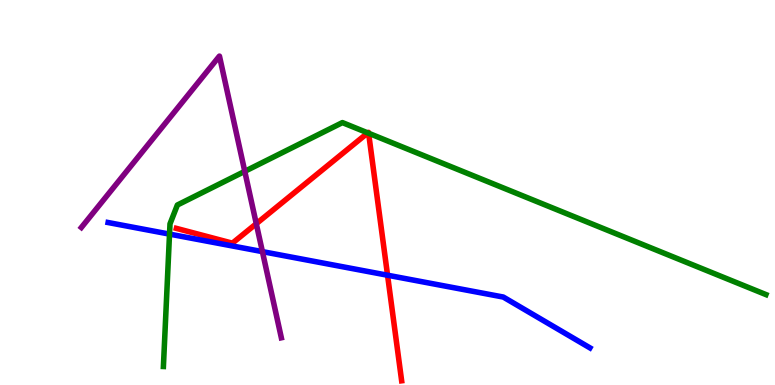[{'lines': ['blue', 'red'], 'intersections': [{'x': 5.0, 'y': 2.85}]}, {'lines': ['green', 'red'], 'intersections': [{'x': 4.75, 'y': 6.55}, {'x': 4.76, 'y': 6.54}]}, {'lines': ['purple', 'red'], 'intersections': [{'x': 3.31, 'y': 4.19}]}, {'lines': ['blue', 'green'], 'intersections': [{'x': 2.19, 'y': 3.92}]}, {'lines': ['blue', 'purple'], 'intersections': [{'x': 3.39, 'y': 3.46}]}, {'lines': ['green', 'purple'], 'intersections': [{'x': 3.16, 'y': 5.55}]}]